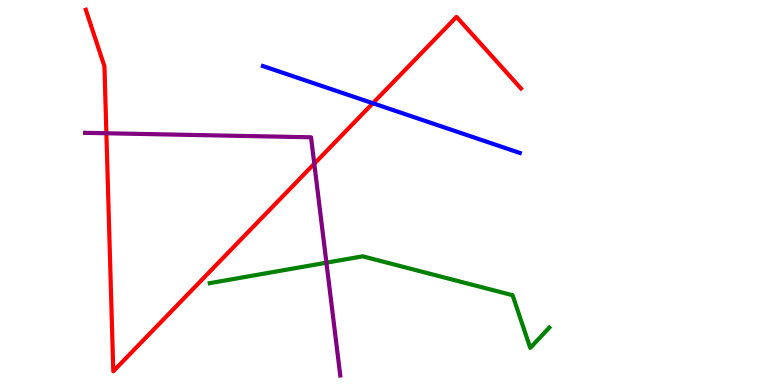[{'lines': ['blue', 'red'], 'intersections': [{'x': 4.81, 'y': 7.32}]}, {'lines': ['green', 'red'], 'intersections': []}, {'lines': ['purple', 'red'], 'intersections': [{'x': 1.37, 'y': 6.54}, {'x': 4.06, 'y': 5.75}]}, {'lines': ['blue', 'green'], 'intersections': []}, {'lines': ['blue', 'purple'], 'intersections': []}, {'lines': ['green', 'purple'], 'intersections': [{'x': 4.21, 'y': 3.18}]}]